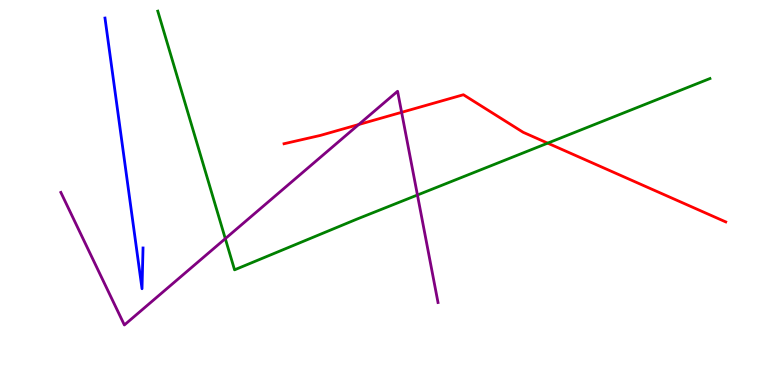[{'lines': ['blue', 'red'], 'intersections': []}, {'lines': ['green', 'red'], 'intersections': [{'x': 7.07, 'y': 6.28}]}, {'lines': ['purple', 'red'], 'intersections': [{'x': 4.63, 'y': 6.77}, {'x': 5.18, 'y': 7.08}]}, {'lines': ['blue', 'green'], 'intersections': []}, {'lines': ['blue', 'purple'], 'intersections': []}, {'lines': ['green', 'purple'], 'intersections': [{'x': 2.91, 'y': 3.8}, {'x': 5.39, 'y': 4.93}]}]